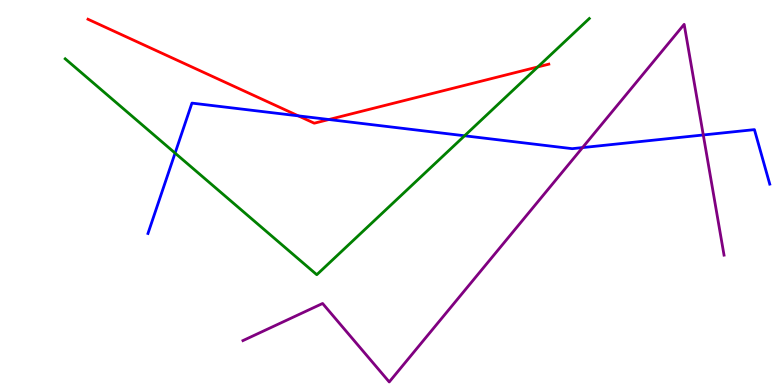[{'lines': ['blue', 'red'], 'intersections': [{'x': 3.85, 'y': 6.99}, {'x': 4.24, 'y': 6.9}]}, {'lines': ['green', 'red'], 'intersections': [{'x': 6.94, 'y': 8.26}]}, {'lines': ['purple', 'red'], 'intersections': []}, {'lines': ['blue', 'green'], 'intersections': [{'x': 2.26, 'y': 6.02}, {'x': 5.99, 'y': 6.47}]}, {'lines': ['blue', 'purple'], 'intersections': [{'x': 7.52, 'y': 6.17}, {'x': 9.07, 'y': 6.49}]}, {'lines': ['green', 'purple'], 'intersections': []}]